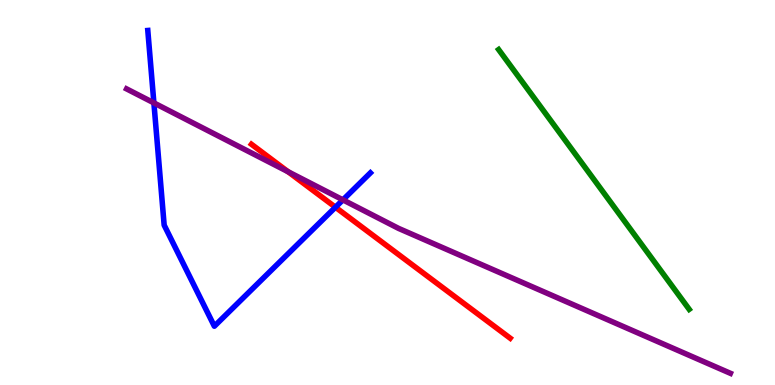[{'lines': ['blue', 'red'], 'intersections': [{'x': 4.33, 'y': 4.62}]}, {'lines': ['green', 'red'], 'intersections': []}, {'lines': ['purple', 'red'], 'intersections': [{'x': 3.72, 'y': 5.54}]}, {'lines': ['blue', 'green'], 'intersections': []}, {'lines': ['blue', 'purple'], 'intersections': [{'x': 1.99, 'y': 7.33}, {'x': 4.42, 'y': 4.81}]}, {'lines': ['green', 'purple'], 'intersections': []}]